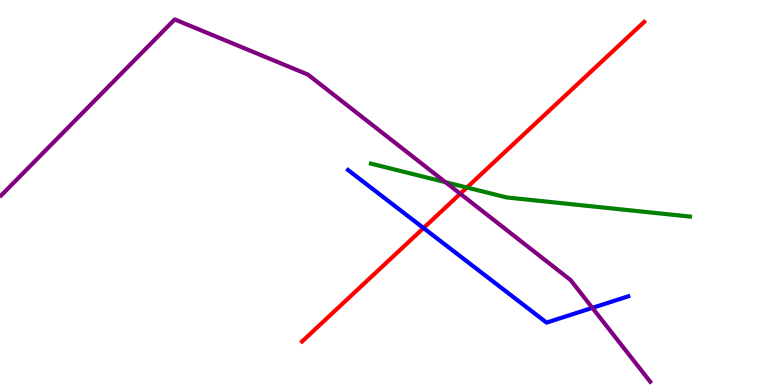[{'lines': ['blue', 'red'], 'intersections': [{'x': 5.46, 'y': 4.08}]}, {'lines': ['green', 'red'], 'intersections': [{'x': 6.02, 'y': 5.13}]}, {'lines': ['purple', 'red'], 'intersections': [{'x': 5.94, 'y': 4.97}]}, {'lines': ['blue', 'green'], 'intersections': []}, {'lines': ['blue', 'purple'], 'intersections': [{'x': 7.64, 'y': 2.0}]}, {'lines': ['green', 'purple'], 'intersections': [{'x': 5.75, 'y': 5.27}]}]